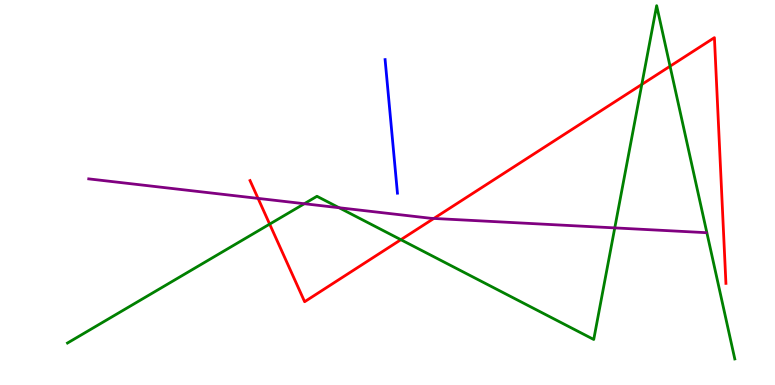[{'lines': ['blue', 'red'], 'intersections': []}, {'lines': ['green', 'red'], 'intersections': [{'x': 3.48, 'y': 4.18}, {'x': 5.17, 'y': 3.77}, {'x': 8.28, 'y': 7.81}, {'x': 8.65, 'y': 8.28}]}, {'lines': ['purple', 'red'], 'intersections': [{'x': 3.33, 'y': 4.85}, {'x': 5.6, 'y': 4.33}]}, {'lines': ['blue', 'green'], 'intersections': []}, {'lines': ['blue', 'purple'], 'intersections': []}, {'lines': ['green', 'purple'], 'intersections': [{'x': 3.93, 'y': 4.71}, {'x': 4.38, 'y': 4.6}, {'x': 7.93, 'y': 4.08}]}]